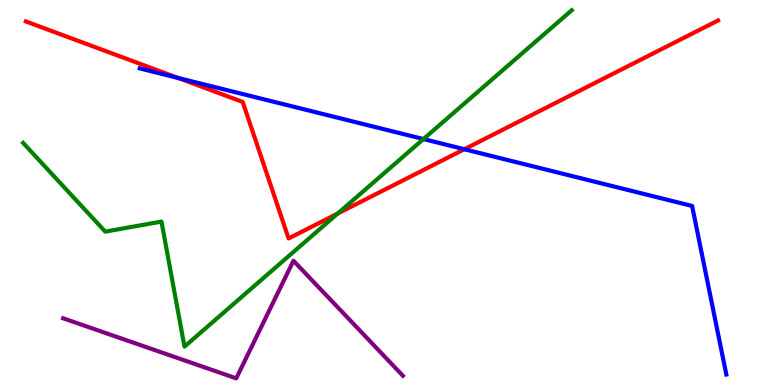[{'lines': ['blue', 'red'], 'intersections': [{'x': 2.3, 'y': 7.98}, {'x': 5.99, 'y': 6.12}]}, {'lines': ['green', 'red'], 'intersections': [{'x': 4.36, 'y': 4.45}]}, {'lines': ['purple', 'red'], 'intersections': []}, {'lines': ['blue', 'green'], 'intersections': [{'x': 5.46, 'y': 6.39}]}, {'lines': ['blue', 'purple'], 'intersections': []}, {'lines': ['green', 'purple'], 'intersections': []}]